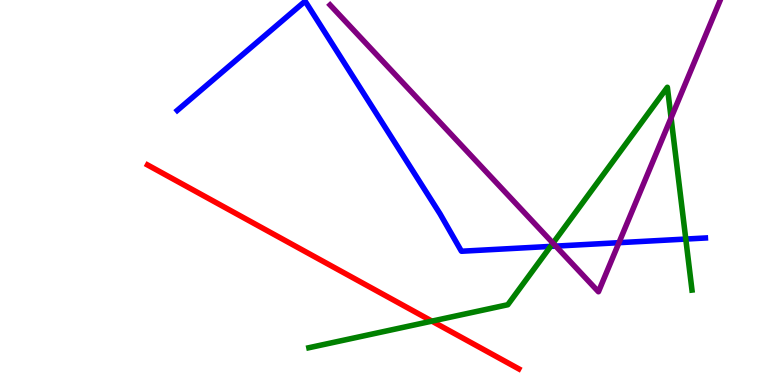[{'lines': ['blue', 'red'], 'intersections': []}, {'lines': ['green', 'red'], 'intersections': [{'x': 5.57, 'y': 1.66}]}, {'lines': ['purple', 'red'], 'intersections': []}, {'lines': ['blue', 'green'], 'intersections': [{'x': 7.1, 'y': 3.6}, {'x': 8.85, 'y': 3.79}]}, {'lines': ['blue', 'purple'], 'intersections': [{'x': 7.17, 'y': 3.61}, {'x': 7.99, 'y': 3.7}]}, {'lines': ['green', 'purple'], 'intersections': [{'x': 7.14, 'y': 3.68}, {'x': 8.66, 'y': 6.94}]}]